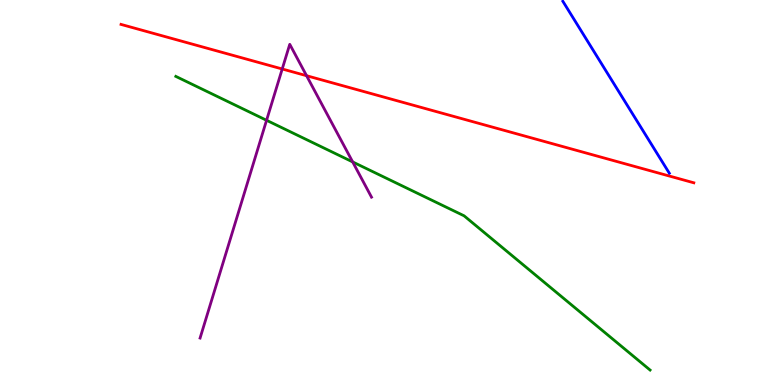[{'lines': ['blue', 'red'], 'intersections': []}, {'lines': ['green', 'red'], 'intersections': []}, {'lines': ['purple', 'red'], 'intersections': [{'x': 3.64, 'y': 8.21}, {'x': 3.96, 'y': 8.03}]}, {'lines': ['blue', 'green'], 'intersections': []}, {'lines': ['blue', 'purple'], 'intersections': []}, {'lines': ['green', 'purple'], 'intersections': [{'x': 3.44, 'y': 6.88}, {'x': 4.55, 'y': 5.79}]}]